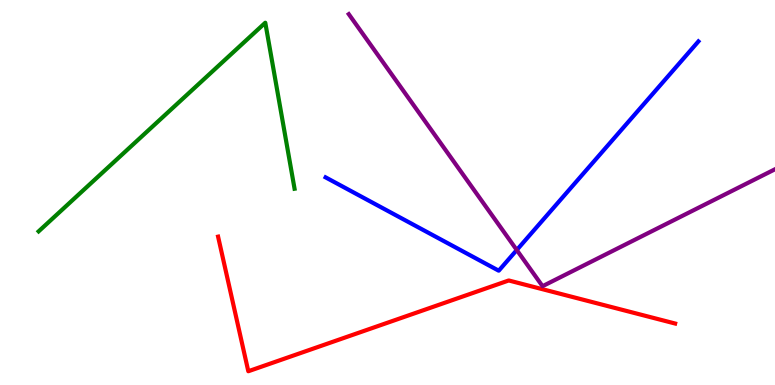[{'lines': ['blue', 'red'], 'intersections': []}, {'lines': ['green', 'red'], 'intersections': []}, {'lines': ['purple', 'red'], 'intersections': []}, {'lines': ['blue', 'green'], 'intersections': []}, {'lines': ['blue', 'purple'], 'intersections': [{'x': 6.67, 'y': 3.51}]}, {'lines': ['green', 'purple'], 'intersections': []}]